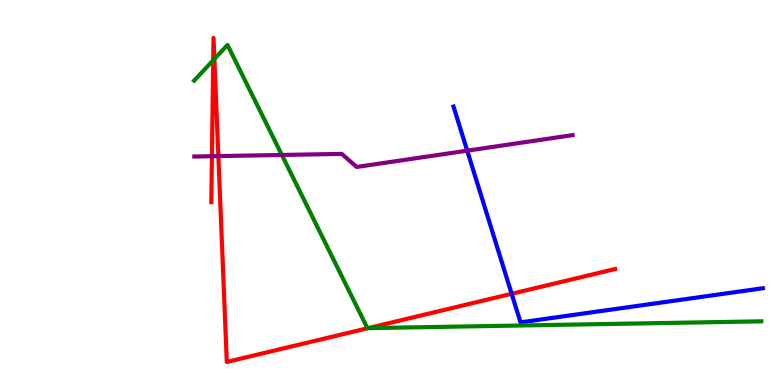[{'lines': ['blue', 'red'], 'intersections': [{'x': 6.6, 'y': 2.37}]}, {'lines': ['green', 'red'], 'intersections': [{'x': 2.75, 'y': 8.44}, {'x': 2.77, 'y': 8.47}, {'x': 4.75, 'y': 1.48}]}, {'lines': ['purple', 'red'], 'intersections': [{'x': 2.73, 'y': 5.94}, {'x': 2.82, 'y': 5.95}]}, {'lines': ['blue', 'green'], 'intersections': []}, {'lines': ['blue', 'purple'], 'intersections': [{'x': 6.03, 'y': 6.09}]}, {'lines': ['green', 'purple'], 'intersections': [{'x': 3.64, 'y': 5.97}]}]